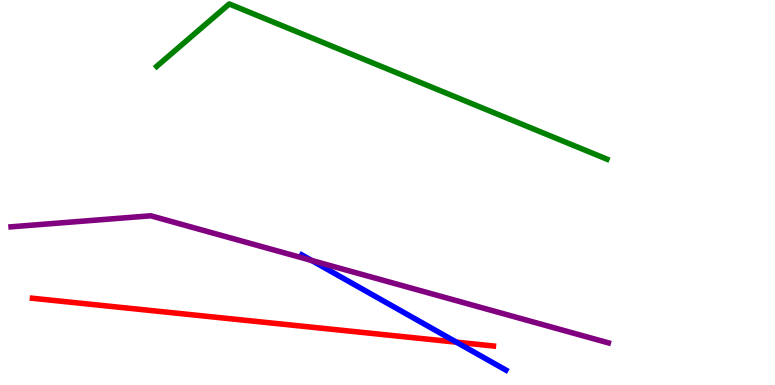[{'lines': ['blue', 'red'], 'intersections': [{'x': 5.89, 'y': 1.11}]}, {'lines': ['green', 'red'], 'intersections': []}, {'lines': ['purple', 'red'], 'intersections': []}, {'lines': ['blue', 'green'], 'intersections': []}, {'lines': ['blue', 'purple'], 'intersections': [{'x': 4.02, 'y': 3.24}]}, {'lines': ['green', 'purple'], 'intersections': []}]